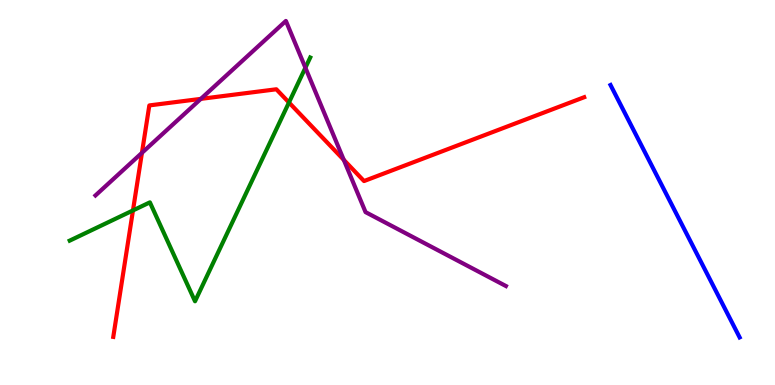[{'lines': ['blue', 'red'], 'intersections': []}, {'lines': ['green', 'red'], 'intersections': [{'x': 1.72, 'y': 4.53}, {'x': 3.73, 'y': 7.34}]}, {'lines': ['purple', 'red'], 'intersections': [{'x': 1.83, 'y': 6.03}, {'x': 2.59, 'y': 7.43}, {'x': 4.44, 'y': 5.85}]}, {'lines': ['blue', 'green'], 'intersections': []}, {'lines': ['blue', 'purple'], 'intersections': []}, {'lines': ['green', 'purple'], 'intersections': [{'x': 3.94, 'y': 8.24}]}]